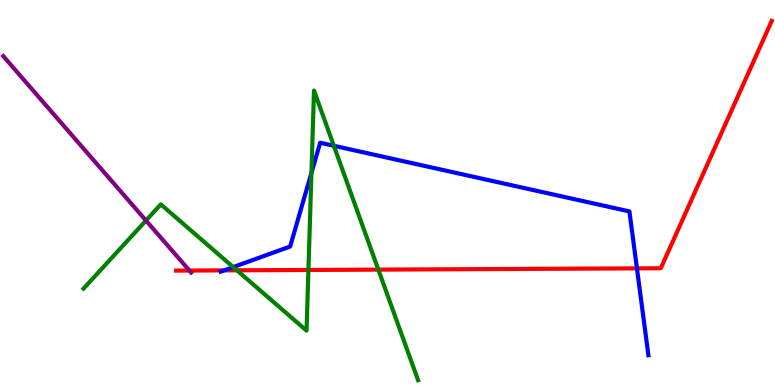[{'lines': ['blue', 'red'], 'intersections': [{'x': 2.89, 'y': 2.98}, {'x': 8.22, 'y': 3.03}]}, {'lines': ['green', 'red'], 'intersections': [{'x': 3.06, 'y': 2.98}, {'x': 3.98, 'y': 2.99}, {'x': 4.88, 'y': 3.0}]}, {'lines': ['purple', 'red'], 'intersections': [{'x': 2.44, 'y': 2.97}]}, {'lines': ['blue', 'green'], 'intersections': [{'x': 3.01, 'y': 3.06}, {'x': 4.02, 'y': 5.51}, {'x': 4.31, 'y': 6.21}]}, {'lines': ['blue', 'purple'], 'intersections': []}, {'lines': ['green', 'purple'], 'intersections': [{'x': 1.88, 'y': 4.27}]}]